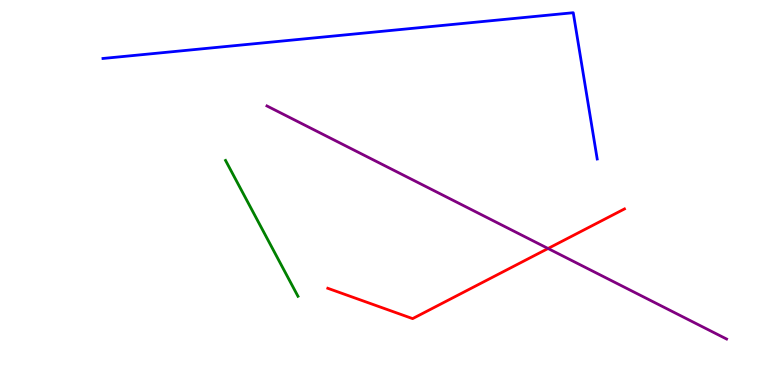[{'lines': ['blue', 'red'], 'intersections': []}, {'lines': ['green', 'red'], 'intersections': []}, {'lines': ['purple', 'red'], 'intersections': [{'x': 7.07, 'y': 3.55}]}, {'lines': ['blue', 'green'], 'intersections': []}, {'lines': ['blue', 'purple'], 'intersections': []}, {'lines': ['green', 'purple'], 'intersections': []}]